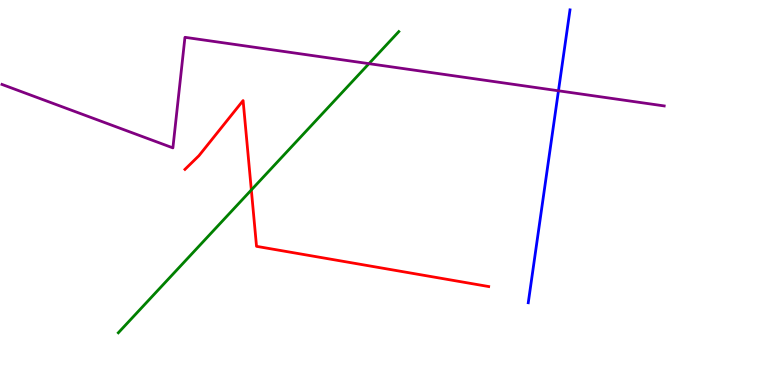[{'lines': ['blue', 'red'], 'intersections': []}, {'lines': ['green', 'red'], 'intersections': [{'x': 3.24, 'y': 5.07}]}, {'lines': ['purple', 'red'], 'intersections': []}, {'lines': ['blue', 'green'], 'intersections': []}, {'lines': ['blue', 'purple'], 'intersections': [{'x': 7.21, 'y': 7.64}]}, {'lines': ['green', 'purple'], 'intersections': [{'x': 4.76, 'y': 8.35}]}]